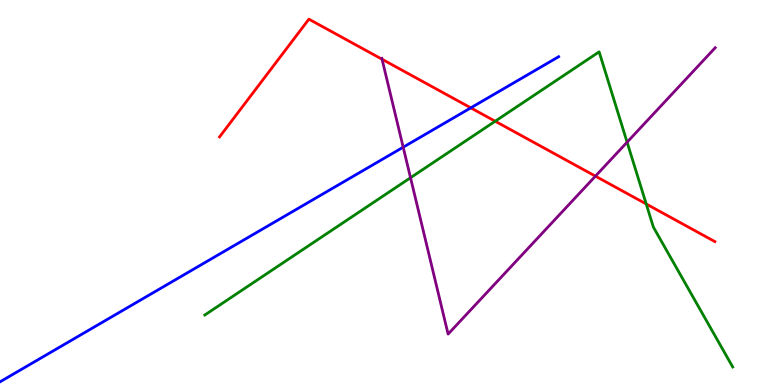[{'lines': ['blue', 'red'], 'intersections': [{'x': 6.07, 'y': 7.2}]}, {'lines': ['green', 'red'], 'intersections': [{'x': 6.39, 'y': 6.85}, {'x': 8.34, 'y': 4.7}]}, {'lines': ['purple', 'red'], 'intersections': [{'x': 4.93, 'y': 8.46}, {'x': 7.68, 'y': 5.42}]}, {'lines': ['blue', 'green'], 'intersections': []}, {'lines': ['blue', 'purple'], 'intersections': [{'x': 5.2, 'y': 6.18}]}, {'lines': ['green', 'purple'], 'intersections': [{'x': 5.3, 'y': 5.38}, {'x': 8.09, 'y': 6.31}]}]